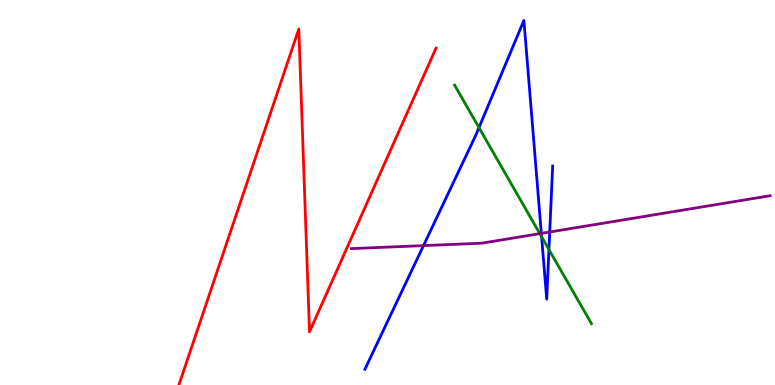[{'lines': ['blue', 'red'], 'intersections': []}, {'lines': ['green', 'red'], 'intersections': []}, {'lines': ['purple', 'red'], 'intersections': []}, {'lines': ['blue', 'green'], 'intersections': [{'x': 6.18, 'y': 6.69}, {'x': 6.99, 'y': 3.85}, {'x': 7.08, 'y': 3.52}]}, {'lines': ['blue', 'purple'], 'intersections': [{'x': 5.46, 'y': 3.62}, {'x': 6.99, 'y': 3.94}, {'x': 7.09, 'y': 3.97}]}, {'lines': ['green', 'purple'], 'intersections': [{'x': 6.97, 'y': 3.93}]}]